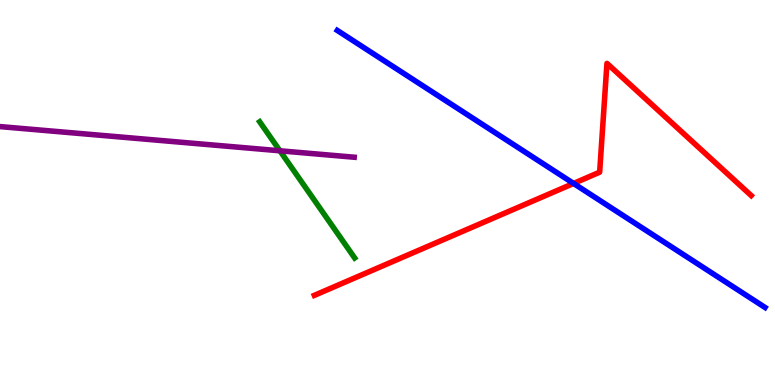[{'lines': ['blue', 'red'], 'intersections': [{'x': 7.4, 'y': 5.24}]}, {'lines': ['green', 'red'], 'intersections': []}, {'lines': ['purple', 'red'], 'intersections': []}, {'lines': ['blue', 'green'], 'intersections': []}, {'lines': ['blue', 'purple'], 'intersections': []}, {'lines': ['green', 'purple'], 'intersections': [{'x': 3.61, 'y': 6.08}]}]